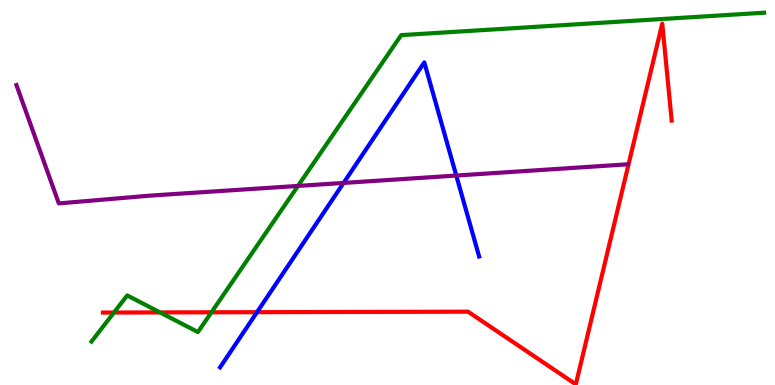[{'lines': ['blue', 'red'], 'intersections': [{'x': 3.32, 'y': 1.89}]}, {'lines': ['green', 'red'], 'intersections': [{'x': 1.47, 'y': 1.88}, {'x': 2.06, 'y': 1.89}, {'x': 2.73, 'y': 1.89}]}, {'lines': ['purple', 'red'], 'intersections': []}, {'lines': ['blue', 'green'], 'intersections': []}, {'lines': ['blue', 'purple'], 'intersections': [{'x': 4.43, 'y': 5.25}, {'x': 5.89, 'y': 5.44}]}, {'lines': ['green', 'purple'], 'intersections': [{'x': 3.84, 'y': 5.17}]}]